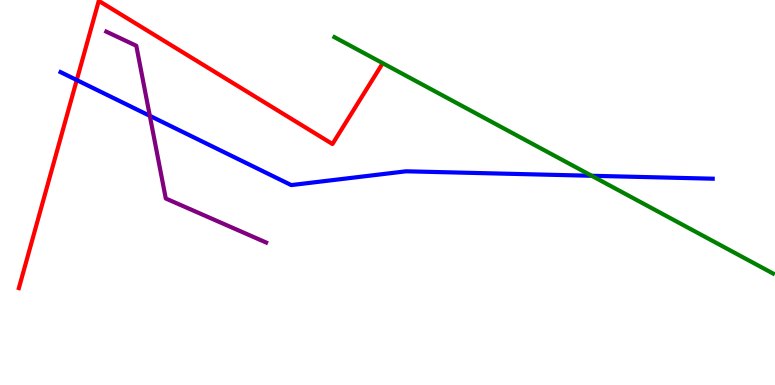[{'lines': ['blue', 'red'], 'intersections': [{'x': 0.99, 'y': 7.92}]}, {'lines': ['green', 'red'], 'intersections': []}, {'lines': ['purple', 'red'], 'intersections': []}, {'lines': ['blue', 'green'], 'intersections': [{'x': 7.63, 'y': 5.43}]}, {'lines': ['blue', 'purple'], 'intersections': [{'x': 1.93, 'y': 6.99}]}, {'lines': ['green', 'purple'], 'intersections': []}]